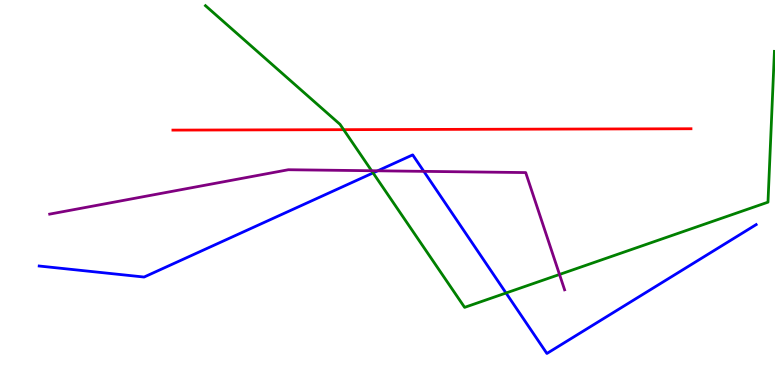[{'lines': ['blue', 'red'], 'intersections': []}, {'lines': ['green', 'red'], 'intersections': [{'x': 4.43, 'y': 6.63}]}, {'lines': ['purple', 'red'], 'intersections': []}, {'lines': ['blue', 'green'], 'intersections': [{'x': 4.81, 'y': 5.51}, {'x': 6.53, 'y': 2.39}]}, {'lines': ['blue', 'purple'], 'intersections': [{'x': 4.87, 'y': 5.56}, {'x': 5.47, 'y': 5.55}]}, {'lines': ['green', 'purple'], 'intersections': [{'x': 4.79, 'y': 5.57}, {'x': 7.22, 'y': 2.87}]}]